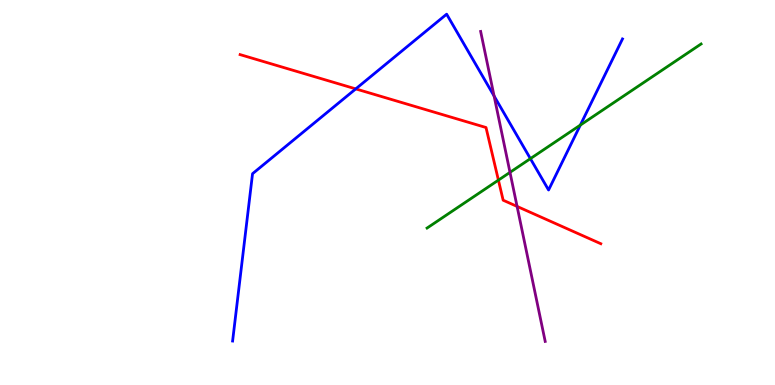[{'lines': ['blue', 'red'], 'intersections': [{'x': 4.59, 'y': 7.69}]}, {'lines': ['green', 'red'], 'intersections': [{'x': 6.43, 'y': 5.32}]}, {'lines': ['purple', 'red'], 'intersections': [{'x': 6.67, 'y': 4.64}]}, {'lines': ['blue', 'green'], 'intersections': [{'x': 6.84, 'y': 5.88}, {'x': 7.49, 'y': 6.75}]}, {'lines': ['blue', 'purple'], 'intersections': [{'x': 6.38, 'y': 7.51}]}, {'lines': ['green', 'purple'], 'intersections': [{'x': 6.58, 'y': 5.52}]}]